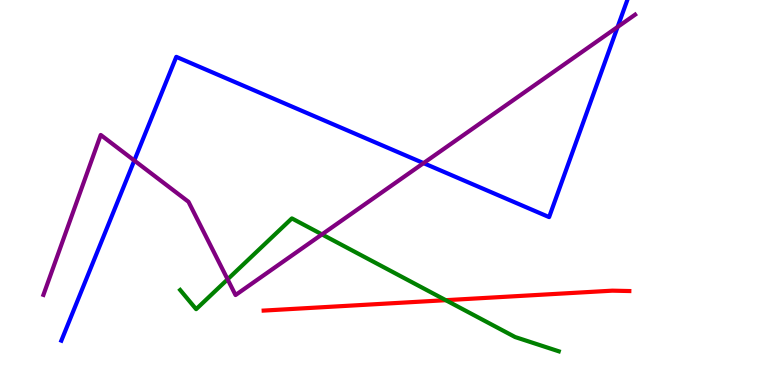[{'lines': ['blue', 'red'], 'intersections': []}, {'lines': ['green', 'red'], 'intersections': [{'x': 5.75, 'y': 2.2}]}, {'lines': ['purple', 'red'], 'intersections': []}, {'lines': ['blue', 'green'], 'intersections': []}, {'lines': ['blue', 'purple'], 'intersections': [{'x': 1.73, 'y': 5.83}, {'x': 5.46, 'y': 5.76}, {'x': 7.97, 'y': 9.3}]}, {'lines': ['green', 'purple'], 'intersections': [{'x': 2.94, 'y': 2.74}, {'x': 4.15, 'y': 3.91}]}]